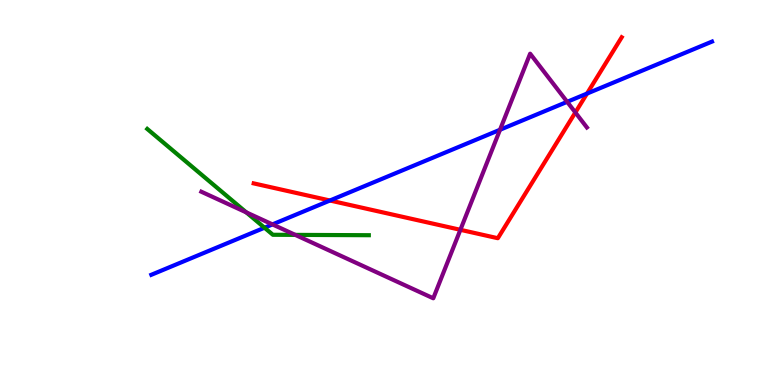[{'lines': ['blue', 'red'], 'intersections': [{'x': 4.26, 'y': 4.79}, {'x': 7.57, 'y': 7.57}]}, {'lines': ['green', 'red'], 'intersections': []}, {'lines': ['purple', 'red'], 'intersections': [{'x': 5.94, 'y': 4.03}, {'x': 7.42, 'y': 7.08}]}, {'lines': ['blue', 'green'], 'intersections': [{'x': 3.41, 'y': 4.09}]}, {'lines': ['blue', 'purple'], 'intersections': [{'x': 3.52, 'y': 4.17}, {'x': 6.45, 'y': 6.63}, {'x': 7.32, 'y': 7.36}]}, {'lines': ['green', 'purple'], 'intersections': [{'x': 3.18, 'y': 4.48}, {'x': 3.81, 'y': 3.9}]}]